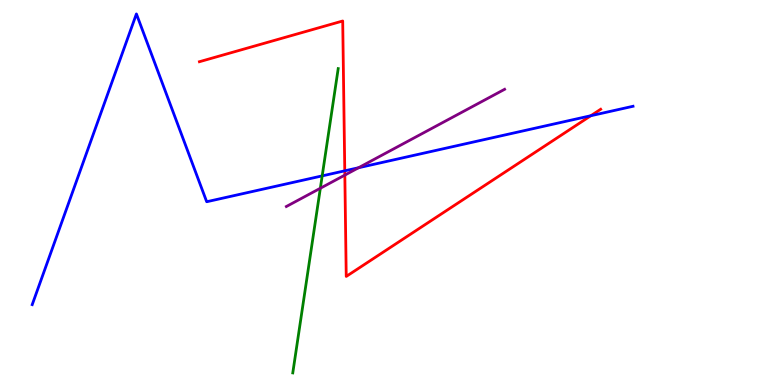[{'lines': ['blue', 'red'], 'intersections': [{'x': 4.45, 'y': 5.56}, {'x': 7.62, 'y': 6.99}]}, {'lines': ['green', 'red'], 'intersections': []}, {'lines': ['purple', 'red'], 'intersections': [{'x': 4.45, 'y': 5.45}]}, {'lines': ['blue', 'green'], 'intersections': [{'x': 4.16, 'y': 5.43}]}, {'lines': ['blue', 'purple'], 'intersections': [{'x': 4.63, 'y': 5.64}]}, {'lines': ['green', 'purple'], 'intersections': [{'x': 4.13, 'y': 5.11}]}]